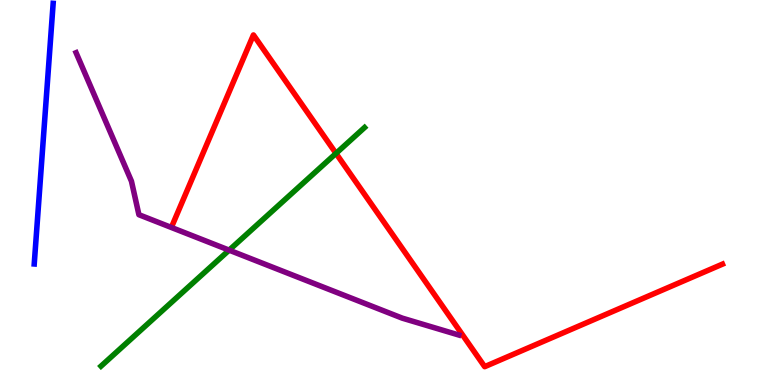[{'lines': ['blue', 'red'], 'intersections': []}, {'lines': ['green', 'red'], 'intersections': [{'x': 4.34, 'y': 6.02}]}, {'lines': ['purple', 'red'], 'intersections': []}, {'lines': ['blue', 'green'], 'intersections': []}, {'lines': ['blue', 'purple'], 'intersections': []}, {'lines': ['green', 'purple'], 'intersections': [{'x': 2.96, 'y': 3.5}]}]